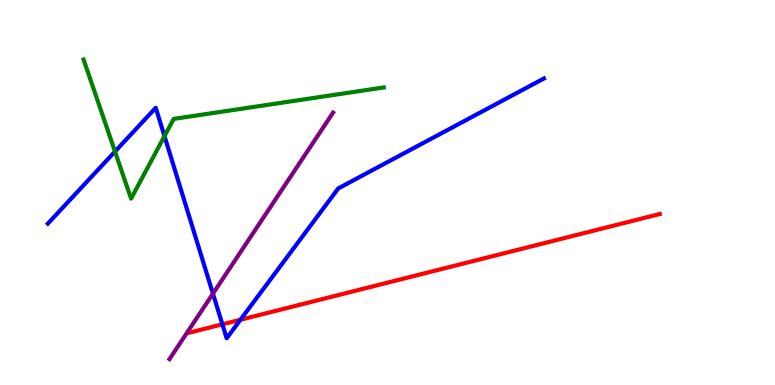[{'lines': ['blue', 'red'], 'intersections': [{'x': 2.87, 'y': 1.58}, {'x': 3.1, 'y': 1.69}]}, {'lines': ['green', 'red'], 'intersections': []}, {'lines': ['purple', 'red'], 'intersections': []}, {'lines': ['blue', 'green'], 'intersections': [{'x': 1.48, 'y': 6.06}, {'x': 2.12, 'y': 6.46}]}, {'lines': ['blue', 'purple'], 'intersections': [{'x': 2.75, 'y': 2.37}]}, {'lines': ['green', 'purple'], 'intersections': []}]